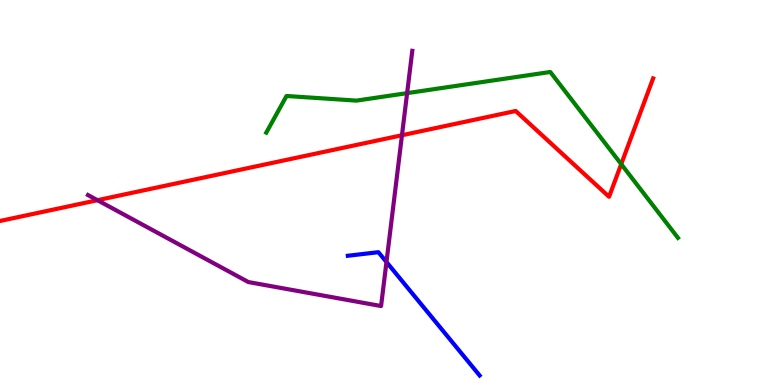[{'lines': ['blue', 'red'], 'intersections': []}, {'lines': ['green', 'red'], 'intersections': [{'x': 8.02, 'y': 5.74}]}, {'lines': ['purple', 'red'], 'intersections': [{'x': 1.26, 'y': 4.8}, {'x': 5.19, 'y': 6.49}]}, {'lines': ['blue', 'green'], 'intersections': []}, {'lines': ['blue', 'purple'], 'intersections': [{'x': 4.99, 'y': 3.19}]}, {'lines': ['green', 'purple'], 'intersections': [{'x': 5.25, 'y': 7.58}]}]